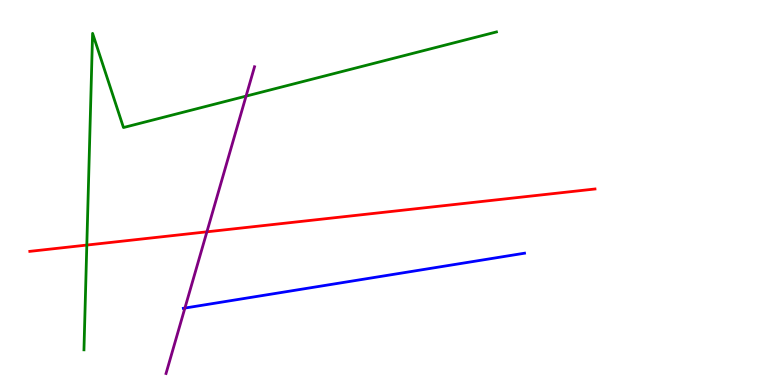[{'lines': ['blue', 'red'], 'intersections': []}, {'lines': ['green', 'red'], 'intersections': [{'x': 1.12, 'y': 3.63}]}, {'lines': ['purple', 'red'], 'intersections': [{'x': 2.67, 'y': 3.98}]}, {'lines': ['blue', 'green'], 'intersections': []}, {'lines': ['blue', 'purple'], 'intersections': [{'x': 2.39, 'y': 2.0}]}, {'lines': ['green', 'purple'], 'intersections': [{'x': 3.17, 'y': 7.5}]}]